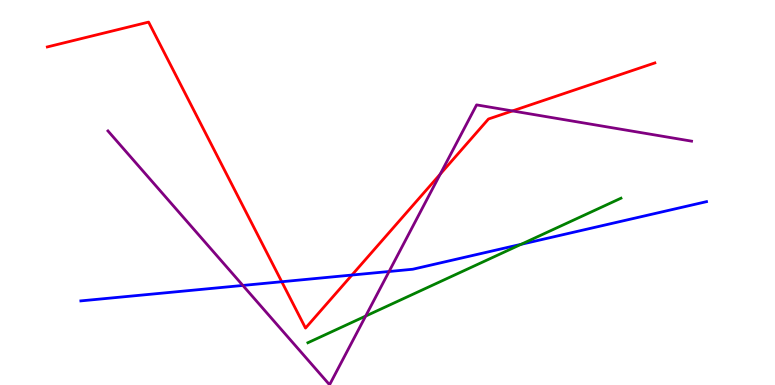[{'lines': ['blue', 'red'], 'intersections': [{'x': 3.64, 'y': 2.68}, {'x': 4.54, 'y': 2.86}]}, {'lines': ['green', 'red'], 'intersections': []}, {'lines': ['purple', 'red'], 'intersections': [{'x': 5.68, 'y': 5.48}, {'x': 6.61, 'y': 7.12}]}, {'lines': ['blue', 'green'], 'intersections': [{'x': 6.72, 'y': 3.65}]}, {'lines': ['blue', 'purple'], 'intersections': [{'x': 3.13, 'y': 2.59}, {'x': 5.02, 'y': 2.95}]}, {'lines': ['green', 'purple'], 'intersections': [{'x': 4.72, 'y': 1.79}]}]